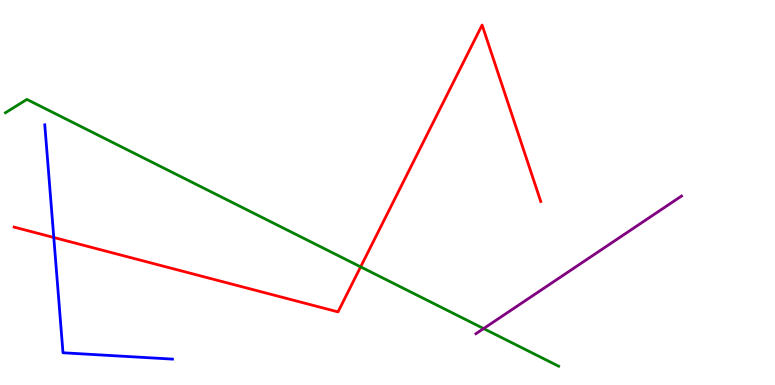[{'lines': ['blue', 'red'], 'intersections': [{'x': 0.694, 'y': 3.83}]}, {'lines': ['green', 'red'], 'intersections': [{'x': 4.65, 'y': 3.07}]}, {'lines': ['purple', 'red'], 'intersections': []}, {'lines': ['blue', 'green'], 'intersections': []}, {'lines': ['blue', 'purple'], 'intersections': []}, {'lines': ['green', 'purple'], 'intersections': [{'x': 6.24, 'y': 1.47}]}]